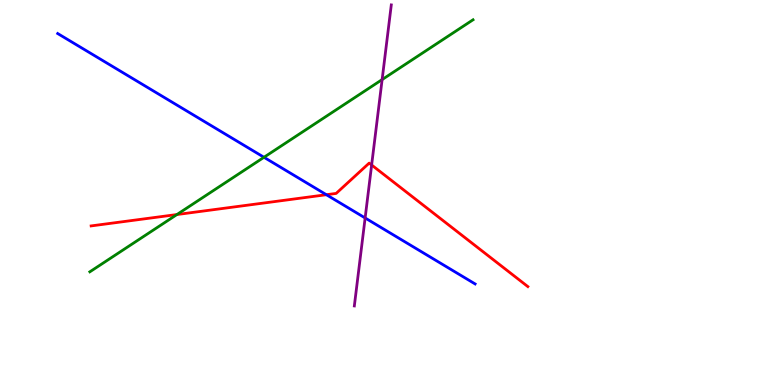[{'lines': ['blue', 'red'], 'intersections': [{'x': 4.21, 'y': 4.94}]}, {'lines': ['green', 'red'], 'intersections': [{'x': 2.28, 'y': 4.43}]}, {'lines': ['purple', 'red'], 'intersections': [{'x': 4.8, 'y': 5.71}]}, {'lines': ['blue', 'green'], 'intersections': [{'x': 3.41, 'y': 5.91}]}, {'lines': ['blue', 'purple'], 'intersections': [{'x': 4.71, 'y': 4.34}]}, {'lines': ['green', 'purple'], 'intersections': [{'x': 4.93, 'y': 7.93}]}]